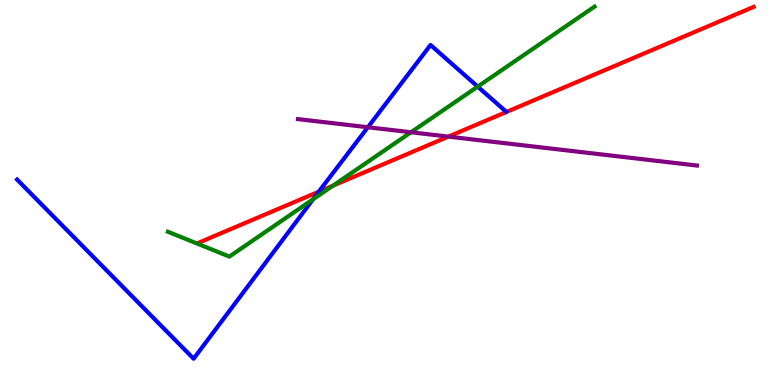[{'lines': ['blue', 'red'], 'intersections': [{'x': 4.11, 'y': 5.02}]}, {'lines': ['green', 'red'], 'intersections': [{'x': 4.3, 'y': 5.18}]}, {'lines': ['purple', 'red'], 'intersections': [{'x': 5.79, 'y': 6.45}]}, {'lines': ['blue', 'green'], 'intersections': [{'x': 4.04, 'y': 4.82}, {'x': 6.16, 'y': 7.75}]}, {'lines': ['blue', 'purple'], 'intersections': [{'x': 4.75, 'y': 6.69}]}, {'lines': ['green', 'purple'], 'intersections': [{'x': 5.3, 'y': 6.56}]}]